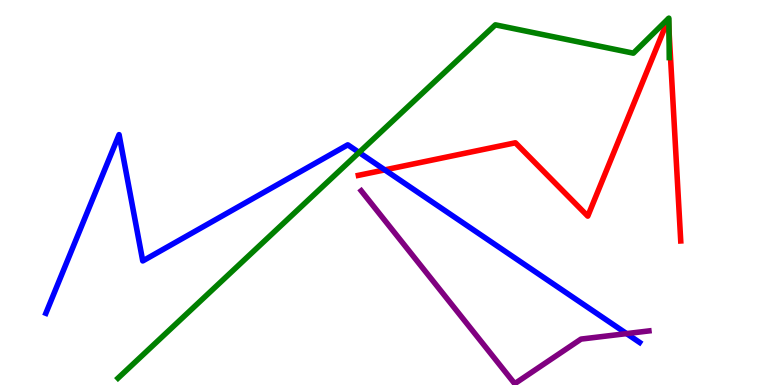[{'lines': ['blue', 'red'], 'intersections': [{'x': 4.97, 'y': 5.59}]}, {'lines': ['green', 'red'], 'intersections': [{'x': 8.63, 'y': 9.22}]}, {'lines': ['purple', 'red'], 'intersections': []}, {'lines': ['blue', 'green'], 'intersections': [{'x': 4.63, 'y': 6.04}]}, {'lines': ['blue', 'purple'], 'intersections': [{'x': 8.09, 'y': 1.33}]}, {'lines': ['green', 'purple'], 'intersections': []}]